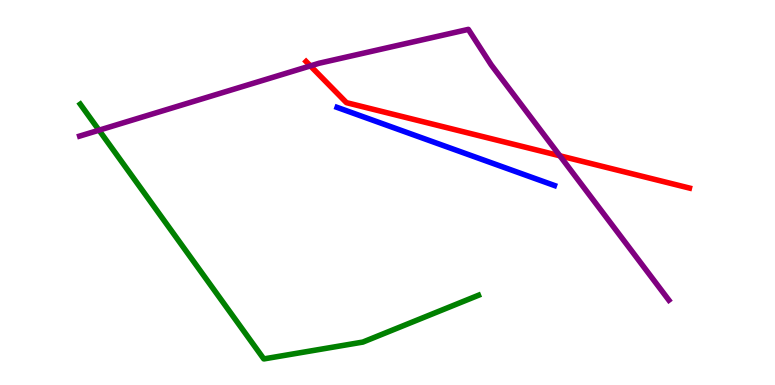[{'lines': ['blue', 'red'], 'intersections': []}, {'lines': ['green', 'red'], 'intersections': []}, {'lines': ['purple', 'red'], 'intersections': [{'x': 4.01, 'y': 8.29}, {'x': 7.22, 'y': 5.95}]}, {'lines': ['blue', 'green'], 'intersections': []}, {'lines': ['blue', 'purple'], 'intersections': []}, {'lines': ['green', 'purple'], 'intersections': [{'x': 1.28, 'y': 6.62}]}]